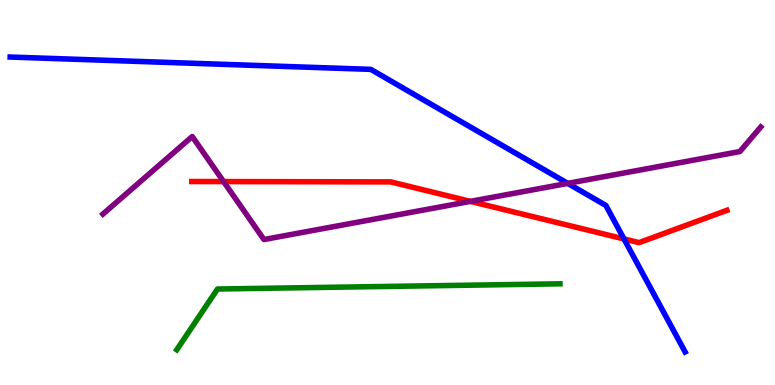[{'lines': ['blue', 'red'], 'intersections': [{'x': 8.05, 'y': 3.79}]}, {'lines': ['green', 'red'], 'intersections': []}, {'lines': ['purple', 'red'], 'intersections': [{'x': 2.88, 'y': 5.28}, {'x': 6.07, 'y': 4.77}]}, {'lines': ['blue', 'green'], 'intersections': []}, {'lines': ['blue', 'purple'], 'intersections': [{'x': 7.33, 'y': 5.24}]}, {'lines': ['green', 'purple'], 'intersections': []}]